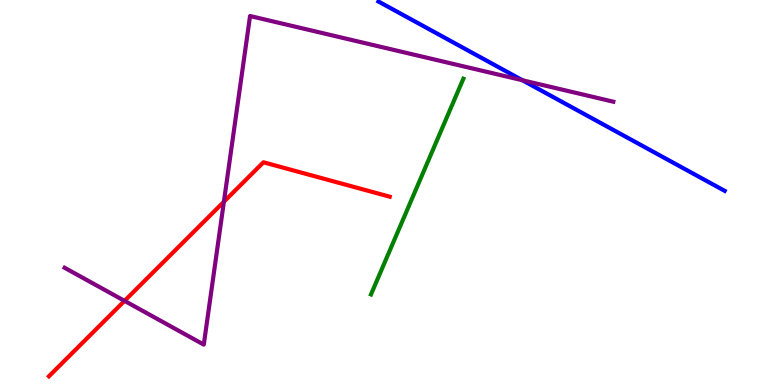[{'lines': ['blue', 'red'], 'intersections': []}, {'lines': ['green', 'red'], 'intersections': []}, {'lines': ['purple', 'red'], 'intersections': [{'x': 1.61, 'y': 2.19}, {'x': 2.89, 'y': 4.76}]}, {'lines': ['blue', 'green'], 'intersections': []}, {'lines': ['blue', 'purple'], 'intersections': [{'x': 6.74, 'y': 7.92}]}, {'lines': ['green', 'purple'], 'intersections': []}]